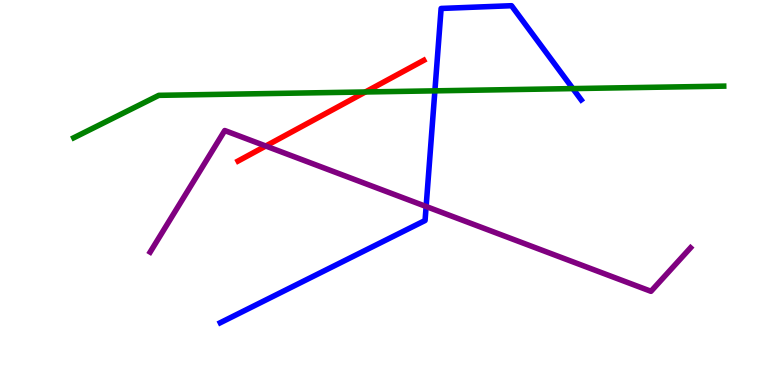[{'lines': ['blue', 'red'], 'intersections': []}, {'lines': ['green', 'red'], 'intersections': [{'x': 4.71, 'y': 7.61}]}, {'lines': ['purple', 'red'], 'intersections': [{'x': 3.43, 'y': 6.21}]}, {'lines': ['blue', 'green'], 'intersections': [{'x': 5.61, 'y': 7.64}, {'x': 7.39, 'y': 7.7}]}, {'lines': ['blue', 'purple'], 'intersections': [{'x': 5.5, 'y': 4.64}]}, {'lines': ['green', 'purple'], 'intersections': []}]